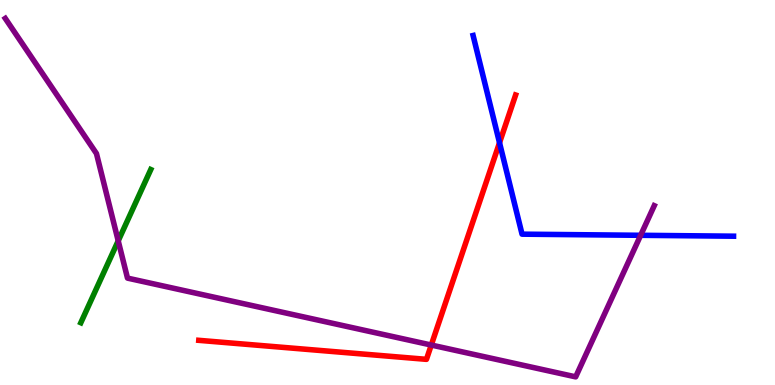[{'lines': ['blue', 'red'], 'intersections': [{'x': 6.45, 'y': 6.29}]}, {'lines': ['green', 'red'], 'intersections': []}, {'lines': ['purple', 'red'], 'intersections': [{'x': 5.56, 'y': 1.04}]}, {'lines': ['blue', 'green'], 'intersections': []}, {'lines': ['blue', 'purple'], 'intersections': [{'x': 8.27, 'y': 3.89}]}, {'lines': ['green', 'purple'], 'intersections': [{'x': 1.53, 'y': 3.74}]}]